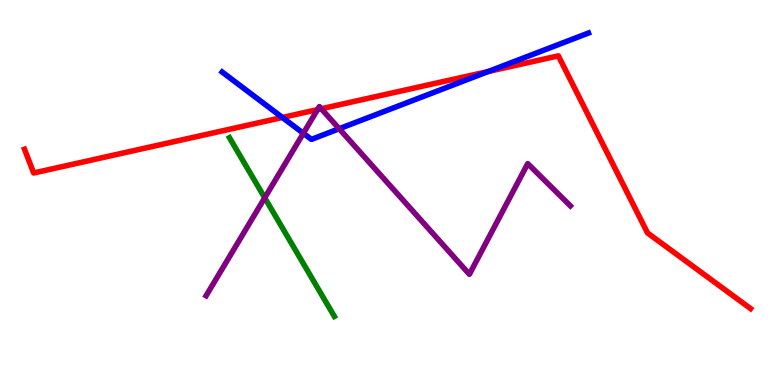[{'lines': ['blue', 'red'], 'intersections': [{'x': 3.64, 'y': 6.95}, {'x': 6.3, 'y': 8.14}]}, {'lines': ['green', 'red'], 'intersections': []}, {'lines': ['purple', 'red'], 'intersections': [{'x': 4.1, 'y': 7.15}, {'x': 4.15, 'y': 7.17}]}, {'lines': ['blue', 'green'], 'intersections': []}, {'lines': ['blue', 'purple'], 'intersections': [{'x': 3.91, 'y': 6.54}, {'x': 4.38, 'y': 6.66}]}, {'lines': ['green', 'purple'], 'intersections': [{'x': 3.42, 'y': 4.86}]}]